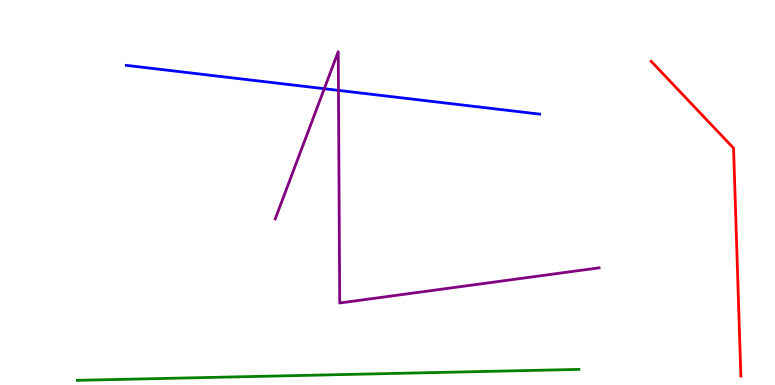[{'lines': ['blue', 'red'], 'intersections': []}, {'lines': ['green', 'red'], 'intersections': []}, {'lines': ['purple', 'red'], 'intersections': []}, {'lines': ['blue', 'green'], 'intersections': []}, {'lines': ['blue', 'purple'], 'intersections': [{'x': 4.18, 'y': 7.7}, {'x': 4.37, 'y': 7.65}]}, {'lines': ['green', 'purple'], 'intersections': []}]